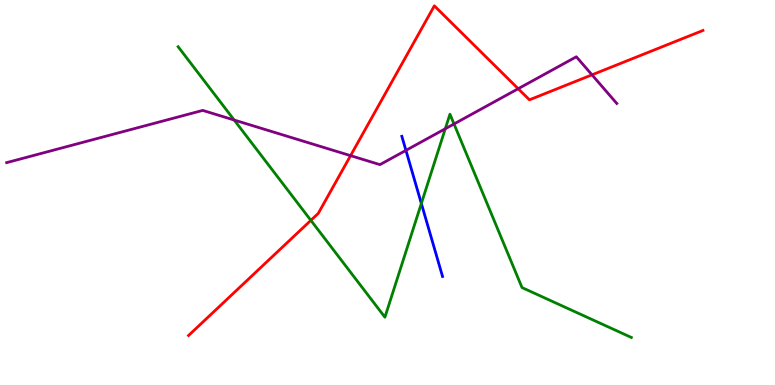[{'lines': ['blue', 'red'], 'intersections': []}, {'lines': ['green', 'red'], 'intersections': [{'x': 4.01, 'y': 4.28}]}, {'lines': ['purple', 'red'], 'intersections': [{'x': 4.52, 'y': 5.96}, {'x': 6.69, 'y': 7.7}, {'x': 7.64, 'y': 8.06}]}, {'lines': ['blue', 'green'], 'intersections': [{'x': 5.44, 'y': 4.71}]}, {'lines': ['blue', 'purple'], 'intersections': [{'x': 5.24, 'y': 6.09}]}, {'lines': ['green', 'purple'], 'intersections': [{'x': 3.02, 'y': 6.88}, {'x': 5.75, 'y': 6.66}, {'x': 5.86, 'y': 6.78}]}]